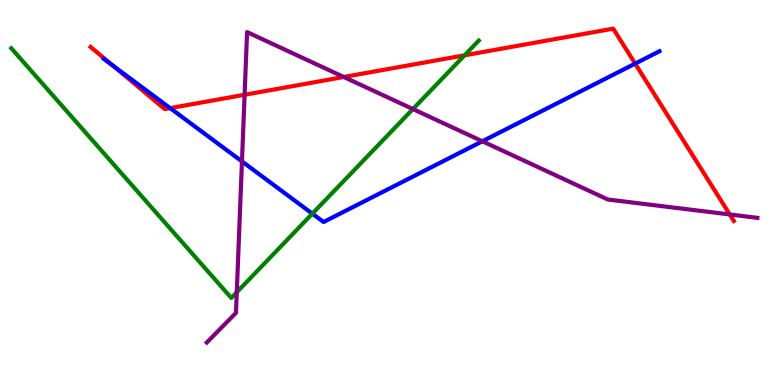[{'lines': ['blue', 'red'], 'intersections': [{'x': 1.46, 'y': 8.3}, {'x': 2.2, 'y': 7.19}, {'x': 8.2, 'y': 8.35}]}, {'lines': ['green', 'red'], 'intersections': [{'x': 5.99, 'y': 8.56}]}, {'lines': ['purple', 'red'], 'intersections': [{'x': 3.16, 'y': 7.54}, {'x': 4.44, 'y': 8.0}, {'x': 9.42, 'y': 4.43}]}, {'lines': ['blue', 'green'], 'intersections': [{'x': 4.03, 'y': 4.45}]}, {'lines': ['blue', 'purple'], 'intersections': [{'x': 3.12, 'y': 5.81}, {'x': 6.22, 'y': 6.33}]}, {'lines': ['green', 'purple'], 'intersections': [{'x': 3.06, 'y': 2.41}, {'x': 5.33, 'y': 7.17}]}]